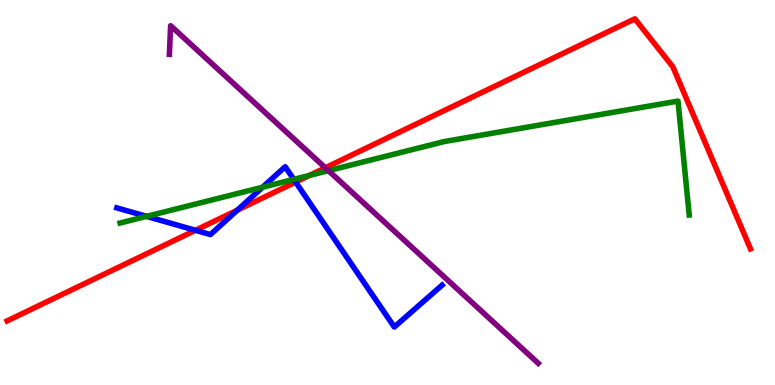[{'lines': ['blue', 'red'], 'intersections': [{'x': 2.52, 'y': 4.02}, {'x': 3.06, 'y': 4.54}, {'x': 3.81, 'y': 5.27}]}, {'lines': ['green', 'red'], 'intersections': [{'x': 3.99, 'y': 5.44}]}, {'lines': ['purple', 'red'], 'intersections': [{'x': 4.2, 'y': 5.64}]}, {'lines': ['blue', 'green'], 'intersections': [{'x': 1.89, 'y': 4.38}, {'x': 3.39, 'y': 5.14}, {'x': 3.79, 'y': 5.34}]}, {'lines': ['blue', 'purple'], 'intersections': []}, {'lines': ['green', 'purple'], 'intersections': [{'x': 4.24, 'y': 5.57}]}]